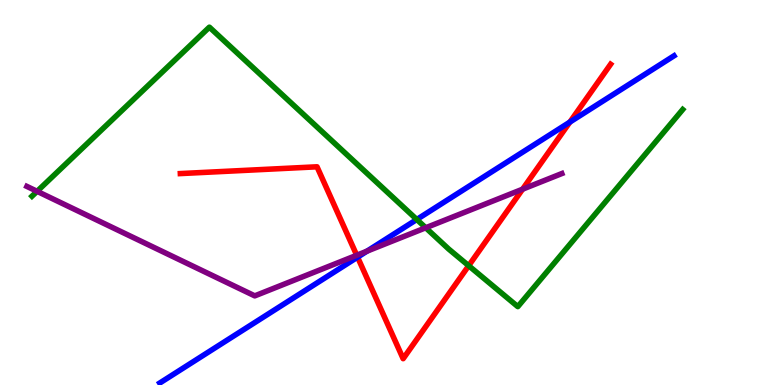[{'lines': ['blue', 'red'], 'intersections': [{'x': 4.61, 'y': 3.32}, {'x': 7.35, 'y': 6.83}]}, {'lines': ['green', 'red'], 'intersections': [{'x': 6.05, 'y': 3.1}]}, {'lines': ['purple', 'red'], 'intersections': [{'x': 4.6, 'y': 3.37}, {'x': 6.74, 'y': 5.09}]}, {'lines': ['blue', 'green'], 'intersections': [{'x': 5.38, 'y': 4.3}]}, {'lines': ['blue', 'purple'], 'intersections': [{'x': 4.74, 'y': 3.48}]}, {'lines': ['green', 'purple'], 'intersections': [{'x': 0.479, 'y': 5.03}, {'x': 5.49, 'y': 4.08}]}]